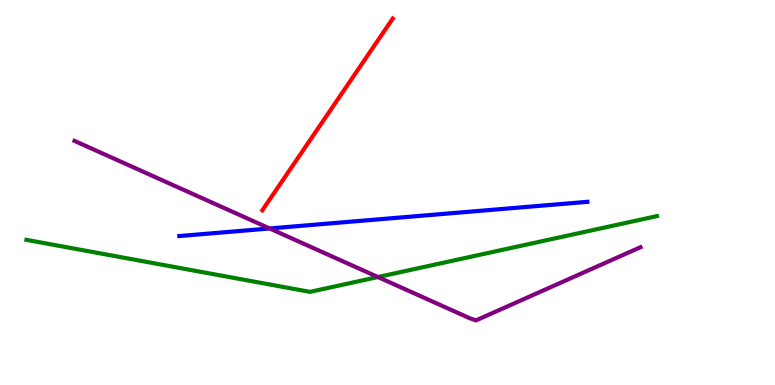[{'lines': ['blue', 'red'], 'intersections': []}, {'lines': ['green', 'red'], 'intersections': []}, {'lines': ['purple', 'red'], 'intersections': []}, {'lines': ['blue', 'green'], 'intersections': []}, {'lines': ['blue', 'purple'], 'intersections': [{'x': 3.48, 'y': 4.07}]}, {'lines': ['green', 'purple'], 'intersections': [{'x': 4.88, 'y': 2.8}]}]